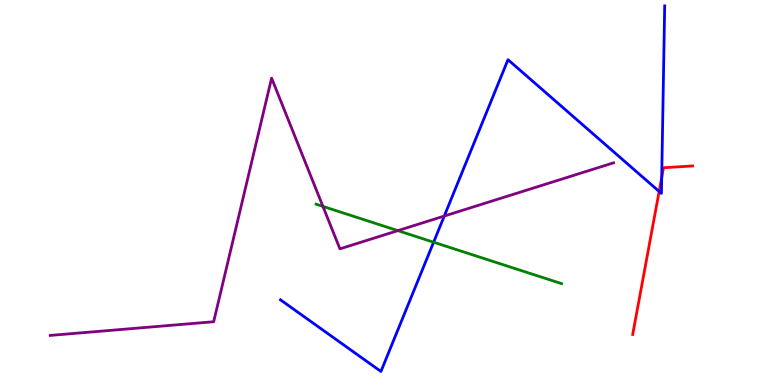[{'lines': ['blue', 'red'], 'intersections': [{'x': 8.51, 'y': 5.03}, {'x': 8.54, 'y': 5.39}]}, {'lines': ['green', 'red'], 'intersections': []}, {'lines': ['purple', 'red'], 'intersections': []}, {'lines': ['blue', 'green'], 'intersections': [{'x': 5.59, 'y': 3.71}]}, {'lines': ['blue', 'purple'], 'intersections': [{'x': 5.73, 'y': 4.39}]}, {'lines': ['green', 'purple'], 'intersections': [{'x': 4.17, 'y': 4.64}, {'x': 5.13, 'y': 4.01}]}]